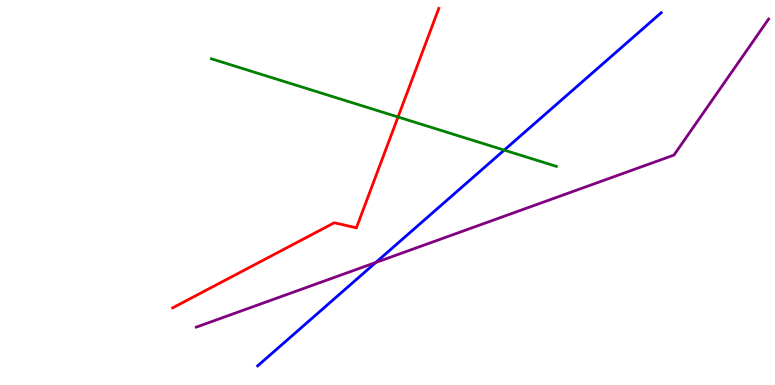[{'lines': ['blue', 'red'], 'intersections': []}, {'lines': ['green', 'red'], 'intersections': [{'x': 5.14, 'y': 6.96}]}, {'lines': ['purple', 'red'], 'intersections': []}, {'lines': ['blue', 'green'], 'intersections': [{'x': 6.51, 'y': 6.1}]}, {'lines': ['blue', 'purple'], 'intersections': [{'x': 4.85, 'y': 3.18}]}, {'lines': ['green', 'purple'], 'intersections': []}]